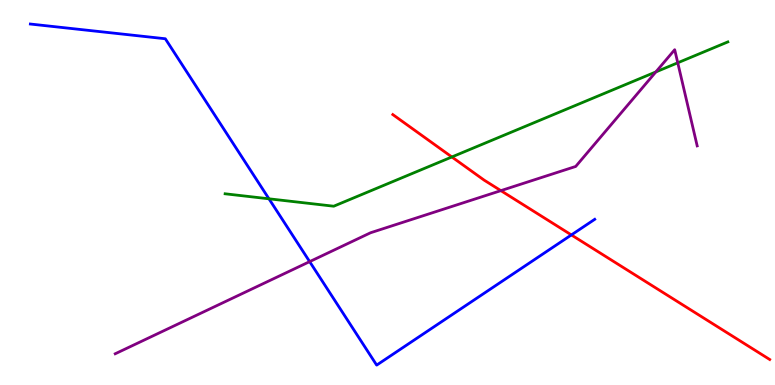[{'lines': ['blue', 'red'], 'intersections': [{'x': 7.37, 'y': 3.9}]}, {'lines': ['green', 'red'], 'intersections': [{'x': 5.83, 'y': 5.92}]}, {'lines': ['purple', 'red'], 'intersections': [{'x': 6.46, 'y': 5.05}]}, {'lines': ['blue', 'green'], 'intersections': [{'x': 3.47, 'y': 4.84}]}, {'lines': ['blue', 'purple'], 'intersections': [{'x': 4.0, 'y': 3.2}]}, {'lines': ['green', 'purple'], 'intersections': [{'x': 8.46, 'y': 8.13}, {'x': 8.75, 'y': 8.37}]}]